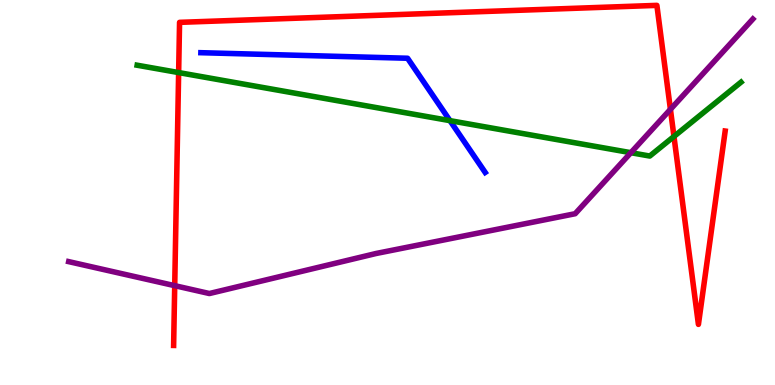[{'lines': ['blue', 'red'], 'intersections': []}, {'lines': ['green', 'red'], 'intersections': [{'x': 2.31, 'y': 8.12}, {'x': 8.7, 'y': 6.46}]}, {'lines': ['purple', 'red'], 'intersections': [{'x': 2.25, 'y': 2.58}, {'x': 8.65, 'y': 7.16}]}, {'lines': ['blue', 'green'], 'intersections': [{'x': 5.81, 'y': 6.87}]}, {'lines': ['blue', 'purple'], 'intersections': []}, {'lines': ['green', 'purple'], 'intersections': [{'x': 8.14, 'y': 6.03}]}]